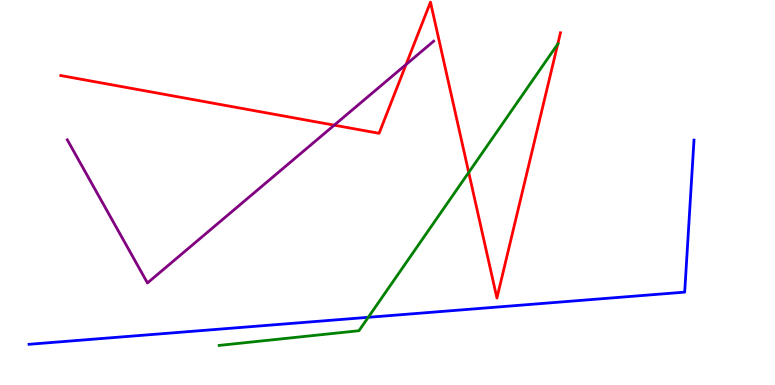[{'lines': ['blue', 'red'], 'intersections': []}, {'lines': ['green', 'red'], 'intersections': [{'x': 6.05, 'y': 5.52}, {'x': 7.2, 'y': 8.86}]}, {'lines': ['purple', 'red'], 'intersections': [{'x': 4.31, 'y': 6.75}, {'x': 5.24, 'y': 8.32}]}, {'lines': ['blue', 'green'], 'intersections': [{'x': 4.75, 'y': 1.76}]}, {'lines': ['blue', 'purple'], 'intersections': []}, {'lines': ['green', 'purple'], 'intersections': []}]